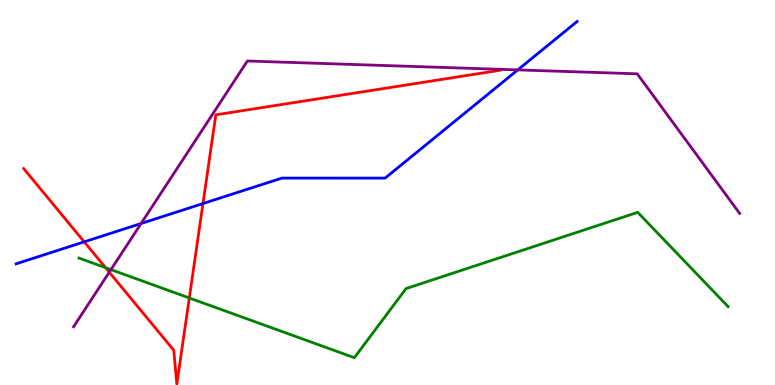[{'lines': ['blue', 'red'], 'intersections': [{'x': 1.09, 'y': 3.72}, {'x': 2.62, 'y': 4.71}]}, {'lines': ['green', 'red'], 'intersections': [{'x': 1.36, 'y': 3.05}, {'x': 2.44, 'y': 2.26}]}, {'lines': ['purple', 'red'], 'intersections': [{'x': 1.41, 'y': 2.93}]}, {'lines': ['blue', 'green'], 'intersections': []}, {'lines': ['blue', 'purple'], 'intersections': [{'x': 1.82, 'y': 4.19}, {'x': 6.68, 'y': 8.18}]}, {'lines': ['green', 'purple'], 'intersections': [{'x': 1.43, 'y': 3.0}]}]